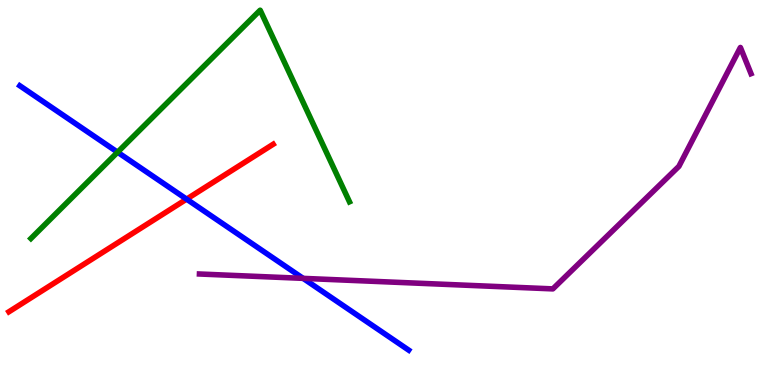[{'lines': ['blue', 'red'], 'intersections': [{'x': 2.41, 'y': 4.83}]}, {'lines': ['green', 'red'], 'intersections': []}, {'lines': ['purple', 'red'], 'intersections': []}, {'lines': ['blue', 'green'], 'intersections': [{'x': 1.52, 'y': 6.05}]}, {'lines': ['blue', 'purple'], 'intersections': [{'x': 3.91, 'y': 2.77}]}, {'lines': ['green', 'purple'], 'intersections': []}]